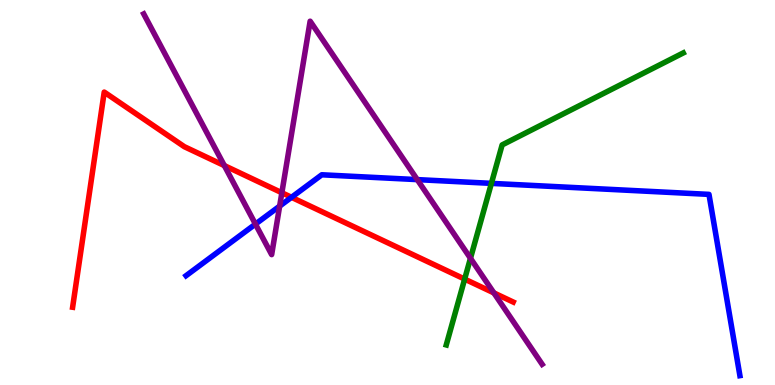[{'lines': ['blue', 'red'], 'intersections': [{'x': 3.76, 'y': 4.88}]}, {'lines': ['green', 'red'], 'intersections': [{'x': 6.0, 'y': 2.75}]}, {'lines': ['purple', 'red'], 'intersections': [{'x': 2.89, 'y': 5.7}, {'x': 3.64, 'y': 4.99}, {'x': 6.37, 'y': 2.39}]}, {'lines': ['blue', 'green'], 'intersections': [{'x': 6.34, 'y': 5.24}]}, {'lines': ['blue', 'purple'], 'intersections': [{'x': 3.3, 'y': 4.18}, {'x': 3.61, 'y': 4.65}, {'x': 5.38, 'y': 5.33}]}, {'lines': ['green', 'purple'], 'intersections': [{'x': 6.07, 'y': 3.29}]}]